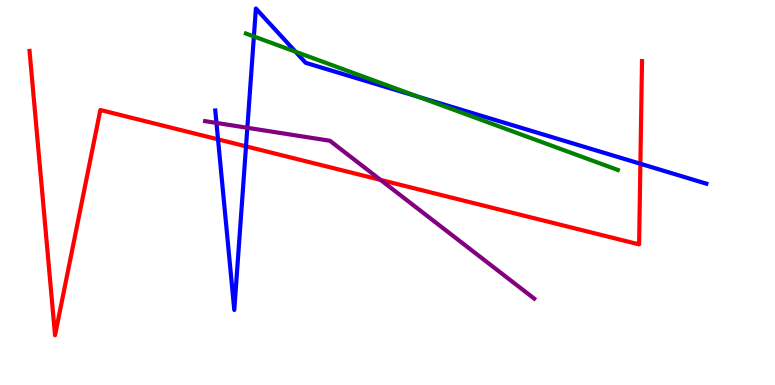[{'lines': ['blue', 'red'], 'intersections': [{'x': 2.81, 'y': 6.38}, {'x': 3.17, 'y': 6.2}, {'x': 8.26, 'y': 5.75}]}, {'lines': ['green', 'red'], 'intersections': []}, {'lines': ['purple', 'red'], 'intersections': [{'x': 4.91, 'y': 5.33}]}, {'lines': ['blue', 'green'], 'intersections': [{'x': 3.28, 'y': 9.05}, {'x': 3.81, 'y': 8.66}, {'x': 5.4, 'y': 7.48}]}, {'lines': ['blue', 'purple'], 'intersections': [{'x': 2.79, 'y': 6.81}, {'x': 3.19, 'y': 6.68}]}, {'lines': ['green', 'purple'], 'intersections': []}]